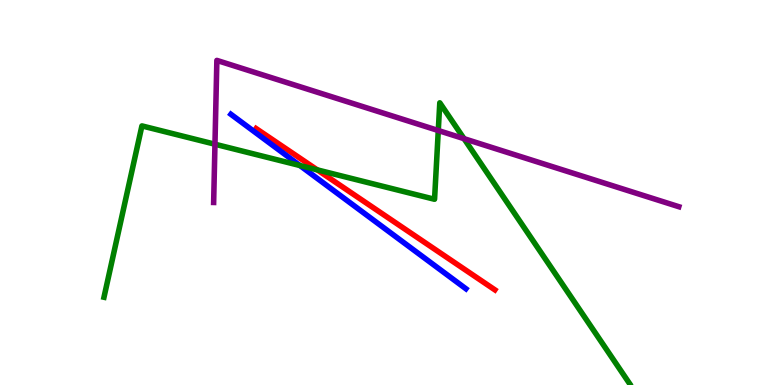[{'lines': ['blue', 'red'], 'intersections': []}, {'lines': ['green', 'red'], 'intersections': [{'x': 4.09, 'y': 5.59}]}, {'lines': ['purple', 'red'], 'intersections': []}, {'lines': ['blue', 'green'], 'intersections': [{'x': 3.87, 'y': 5.7}]}, {'lines': ['blue', 'purple'], 'intersections': []}, {'lines': ['green', 'purple'], 'intersections': [{'x': 2.77, 'y': 6.25}, {'x': 5.66, 'y': 6.61}, {'x': 5.99, 'y': 6.4}]}]